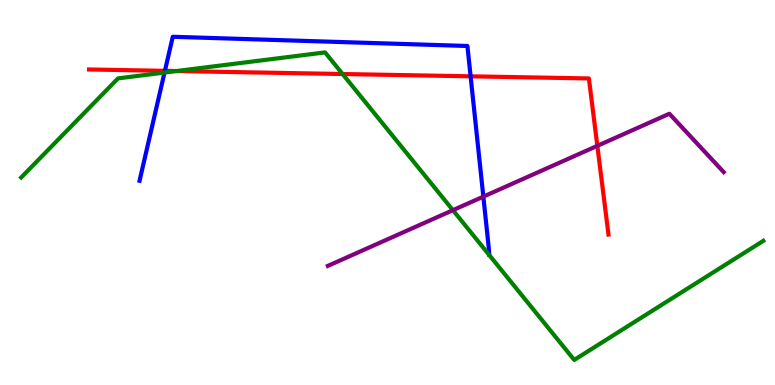[{'lines': ['blue', 'red'], 'intersections': [{'x': 2.13, 'y': 8.16}, {'x': 6.07, 'y': 8.02}]}, {'lines': ['green', 'red'], 'intersections': [{'x': 2.28, 'y': 8.15}, {'x': 4.42, 'y': 8.08}]}, {'lines': ['purple', 'red'], 'intersections': [{'x': 7.71, 'y': 6.21}]}, {'lines': ['blue', 'green'], 'intersections': [{'x': 2.12, 'y': 8.12}]}, {'lines': ['blue', 'purple'], 'intersections': [{'x': 6.24, 'y': 4.89}]}, {'lines': ['green', 'purple'], 'intersections': [{'x': 5.84, 'y': 4.54}]}]